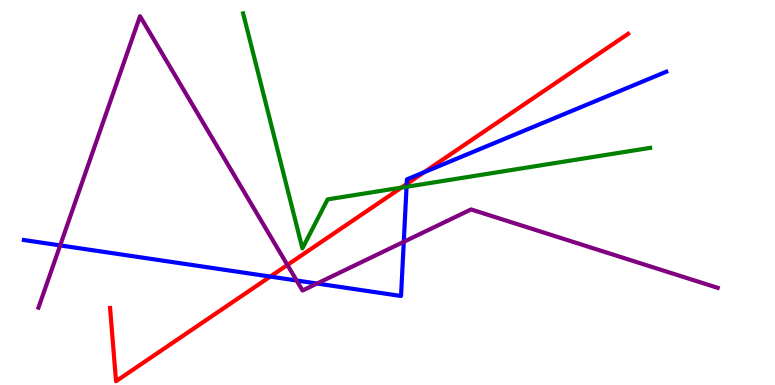[{'lines': ['blue', 'red'], 'intersections': [{'x': 3.49, 'y': 2.82}, {'x': 5.25, 'y': 5.22}, {'x': 5.47, 'y': 5.53}]}, {'lines': ['green', 'red'], 'intersections': [{'x': 5.18, 'y': 5.13}]}, {'lines': ['purple', 'red'], 'intersections': [{'x': 3.71, 'y': 3.12}]}, {'lines': ['blue', 'green'], 'intersections': [{'x': 5.25, 'y': 5.15}]}, {'lines': ['blue', 'purple'], 'intersections': [{'x': 0.776, 'y': 3.63}, {'x': 3.83, 'y': 2.71}, {'x': 4.09, 'y': 2.64}, {'x': 5.21, 'y': 3.72}]}, {'lines': ['green', 'purple'], 'intersections': []}]